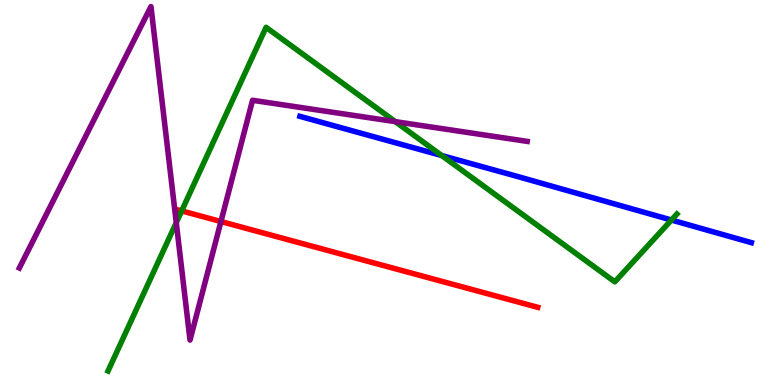[{'lines': ['blue', 'red'], 'intersections': []}, {'lines': ['green', 'red'], 'intersections': [{'x': 2.34, 'y': 4.52}]}, {'lines': ['purple', 'red'], 'intersections': [{'x': 2.85, 'y': 4.25}]}, {'lines': ['blue', 'green'], 'intersections': [{'x': 5.7, 'y': 5.96}, {'x': 8.66, 'y': 4.29}]}, {'lines': ['blue', 'purple'], 'intersections': []}, {'lines': ['green', 'purple'], 'intersections': [{'x': 2.27, 'y': 4.22}, {'x': 5.1, 'y': 6.84}]}]